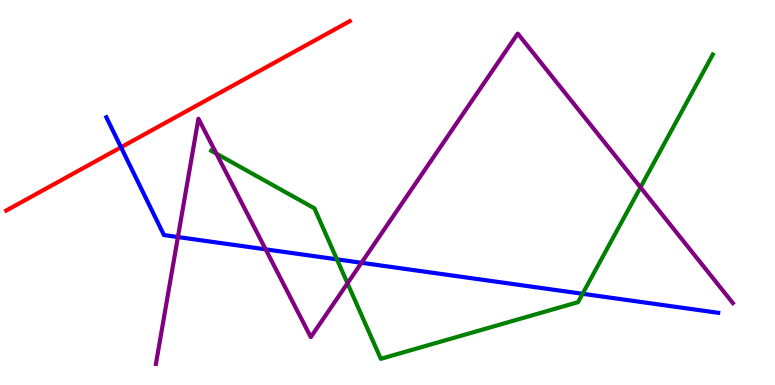[{'lines': ['blue', 'red'], 'intersections': [{'x': 1.56, 'y': 6.17}]}, {'lines': ['green', 'red'], 'intersections': []}, {'lines': ['purple', 'red'], 'intersections': []}, {'lines': ['blue', 'green'], 'intersections': [{'x': 4.35, 'y': 3.26}, {'x': 7.52, 'y': 2.37}]}, {'lines': ['blue', 'purple'], 'intersections': [{'x': 2.3, 'y': 3.84}, {'x': 3.43, 'y': 3.52}, {'x': 4.66, 'y': 3.17}]}, {'lines': ['green', 'purple'], 'intersections': [{'x': 2.79, 'y': 6.01}, {'x': 4.48, 'y': 2.64}, {'x': 8.26, 'y': 5.13}]}]